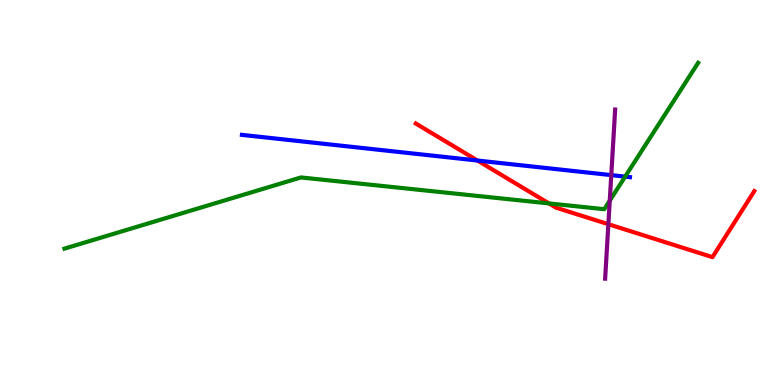[{'lines': ['blue', 'red'], 'intersections': [{'x': 6.16, 'y': 5.83}]}, {'lines': ['green', 'red'], 'intersections': [{'x': 7.08, 'y': 4.72}]}, {'lines': ['purple', 'red'], 'intersections': [{'x': 7.85, 'y': 4.18}]}, {'lines': ['blue', 'green'], 'intersections': [{'x': 8.07, 'y': 5.41}]}, {'lines': ['blue', 'purple'], 'intersections': [{'x': 7.89, 'y': 5.45}]}, {'lines': ['green', 'purple'], 'intersections': [{'x': 7.87, 'y': 4.79}]}]